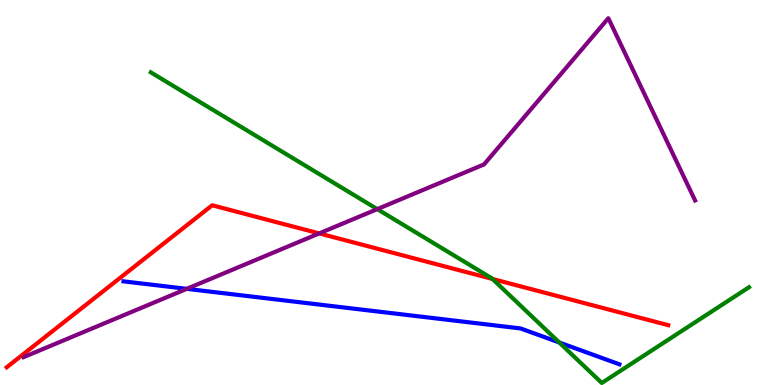[{'lines': ['blue', 'red'], 'intersections': []}, {'lines': ['green', 'red'], 'intersections': [{'x': 6.35, 'y': 2.75}]}, {'lines': ['purple', 'red'], 'intersections': [{'x': 4.12, 'y': 3.94}]}, {'lines': ['blue', 'green'], 'intersections': [{'x': 7.22, 'y': 1.1}]}, {'lines': ['blue', 'purple'], 'intersections': [{'x': 2.41, 'y': 2.5}]}, {'lines': ['green', 'purple'], 'intersections': [{'x': 4.87, 'y': 4.57}]}]